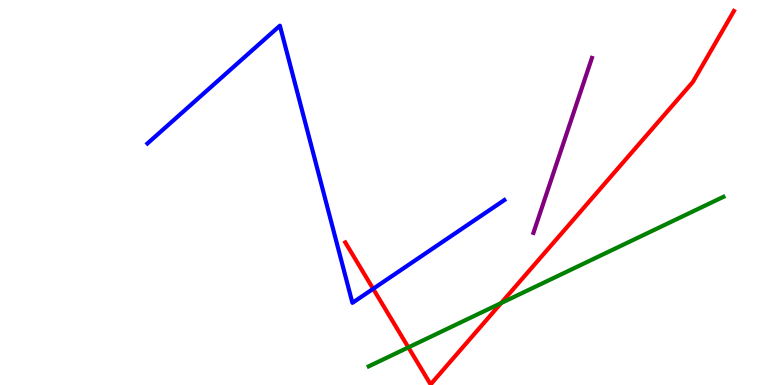[{'lines': ['blue', 'red'], 'intersections': [{'x': 4.81, 'y': 2.5}]}, {'lines': ['green', 'red'], 'intersections': [{'x': 5.27, 'y': 0.977}, {'x': 6.47, 'y': 2.13}]}, {'lines': ['purple', 'red'], 'intersections': []}, {'lines': ['blue', 'green'], 'intersections': []}, {'lines': ['blue', 'purple'], 'intersections': []}, {'lines': ['green', 'purple'], 'intersections': []}]